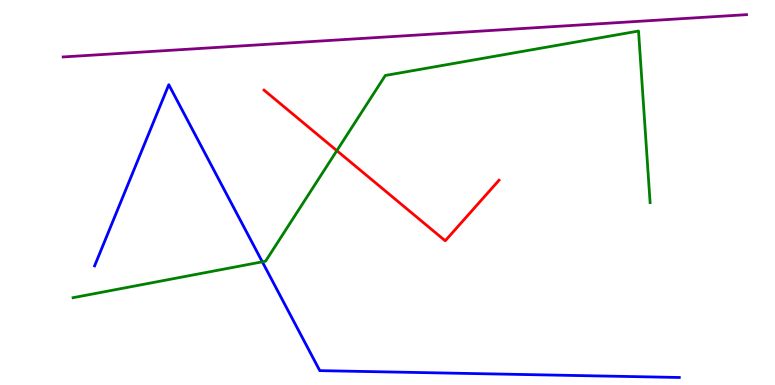[{'lines': ['blue', 'red'], 'intersections': []}, {'lines': ['green', 'red'], 'intersections': [{'x': 4.35, 'y': 6.09}]}, {'lines': ['purple', 'red'], 'intersections': []}, {'lines': ['blue', 'green'], 'intersections': [{'x': 3.38, 'y': 3.2}]}, {'lines': ['blue', 'purple'], 'intersections': []}, {'lines': ['green', 'purple'], 'intersections': []}]